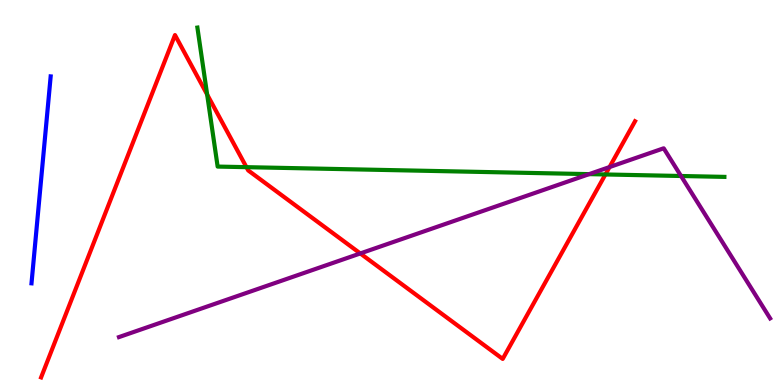[{'lines': ['blue', 'red'], 'intersections': []}, {'lines': ['green', 'red'], 'intersections': [{'x': 2.67, 'y': 7.55}, {'x': 3.18, 'y': 5.66}, {'x': 7.81, 'y': 5.47}]}, {'lines': ['purple', 'red'], 'intersections': [{'x': 4.65, 'y': 3.42}, {'x': 7.86, 'y': 5.66}]}, {'lines': ['blue', 'green'], 'intersections': []}, {'lines': ['blue', 'purple'], 'intersections': []}, {'lines': ['green', 'purple'], 'intersections': [{'x': 7.6, 'y': 5.48}, {'x': 8.79, 'y': 5.43}]}]